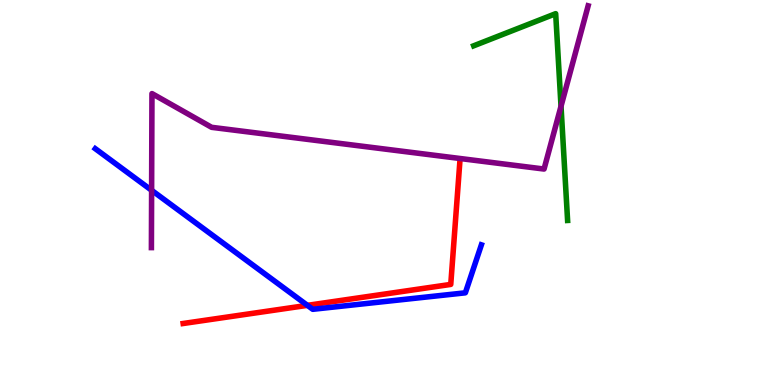[{'lines': ['blue', 'red'], 'intersections': [{'x': 3.97, 'y': 2.07}]}, {'lines': ['green', 'red'], 'intersections': []}, {'lines': ['purple', 'red'], 'intersections': []}, {'lines': ['blue', 'green'], 'intersections': []}, {'lines': ['blue', 'purple'], 'intersections': [{'x': 1.96, 'y': 5.06}]}, {'lines': ['green', 'purple'], 'intersections': [{'x': 7.24, 'y': 7.24}]}]